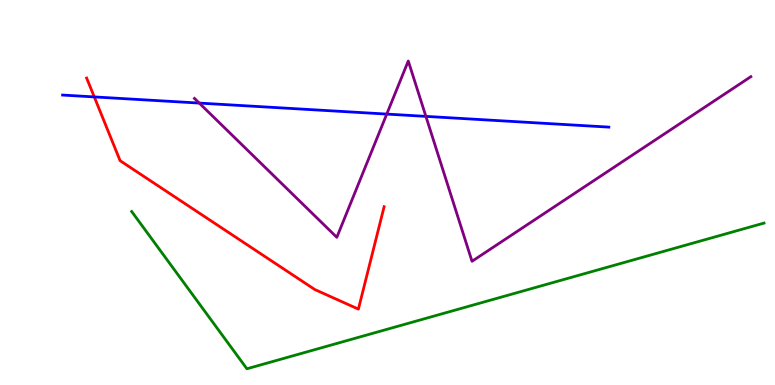[{'lines': ['blue', 'red'], 'intersections': [{'x': 1.22, 'y': 7.48}]}, {'lines': ['green', 'red'], 'intersections': []}, {'lines': ['purple', 'red'], 'intersections': []}, {'lines': ['blue', 'green'], 'intersections': []}, {'lines': ['blue', 'purple'], 'intersections': [{'x': 2.57, 'y': 7.32}, {'x': 4.99, 'y': 7.04}, {'x': 5.5, 'y': 6.98}]}, {'lines': ['green', 'purple'], 'intersections': []}]